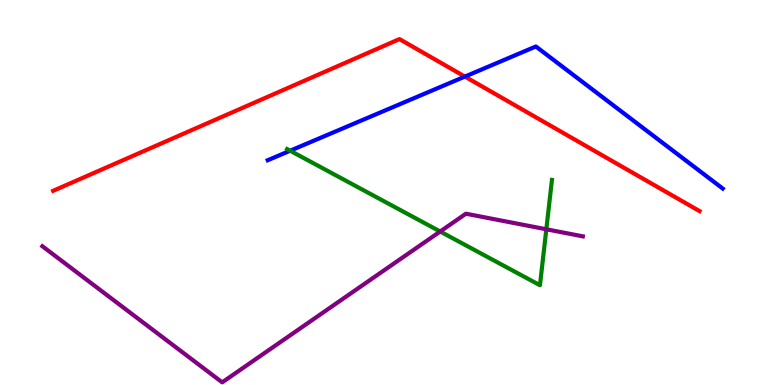[{'lines': ['blue', 'red'], 'intersections': [{'x': 6.0, 'y': 8.01}]}, {'lines': ['green', 'red'], 'intersections': []}, {'lines': ['purple', 'red'], 'intersections': []}, {'lines': ['blue', 'green'], 'intersections': [{'x': 3.74, 'y': 6.09}]}, {'lines': ['blue', 'purple'], 'intersections': []}, {'lines': ['green', 'purple'], 'intersections': [{'x': 5.68, 'y': 3.99}, {'x': 7.05, 'y': 4.04}]}]